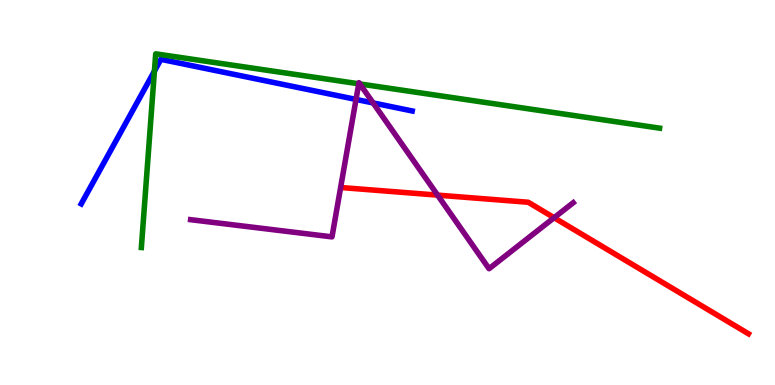[{'lines': ['blue', 'red'], 'intersections': []}, {'lines': ['green', 'red'], 'intersections': []}, {'lines': ['purple', 'red'], 'intersections': [{'x': 5.65, 'y': 4.93}, {'x': 7.15, 'y': 4.35}]}, {'lines': ['blue', 'green'], 'intersections': [{'x': 1.99, 'y': 8.15}]}, {'lines': ['blue', 'purple'], 'intersections': [{'x': 4.59, 'y': 7.42}, {'x': 4.81, 'y': 7.33}]}, {'lines': ['green', 'purple'], 'intersections': [{'x': 4.63, 'y': 7.82}, {'x': 4.64, 'y': 7.82}]}]